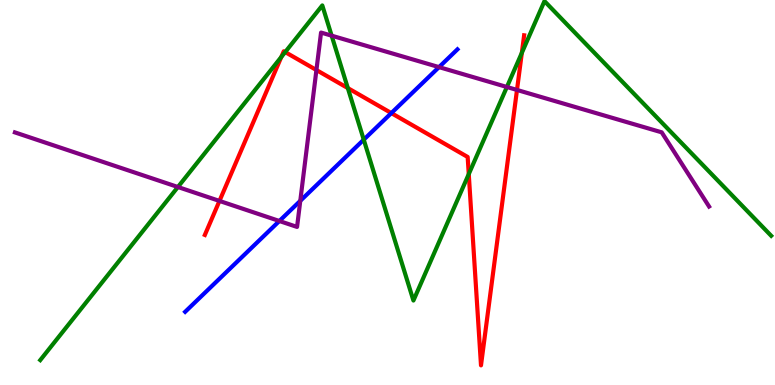[{'lines': ['blue', 'red'], 'intersections': [{'x': 5.05, 'y': 7.06}]}, {'lines': ['green', 'red'], 'intersections': [{'x': 3.63, 'y': 8.52}, {'x': 3.68, 'y': 8.65}, {'x': 4.49, 'y': 7.71}, {'x': 6.05, 'y': 5.48}, {'x': 6.73, 'y': 8.63}]}, {'lines': ['purple', 'red'], 'intersections': [{'x': 2.83, 'y': 4.78}, {'x': 4.08, 'y': 8.18}, {'x': 6.67, 'y': 7.66}]}, {'lines': ['blue', 'green'], 'intersections': [{'x': 4.69, 'y': 6.37}]}, {'lines': ['blue', 'purple'], 'intersections': [{'x': 3.6, 'y': 4.26}, {'x': 3.87, 'y': 4.78}, {'x': 5.66, 'y': 8.26}]}, {'lines': ['green', 'purple'], 'intersections': [{'x': 2.3, 'y': 5.14}, {'x': 4.28, 'y': 9.07}, {'x': 6.54, 'y': 7.74}]}]